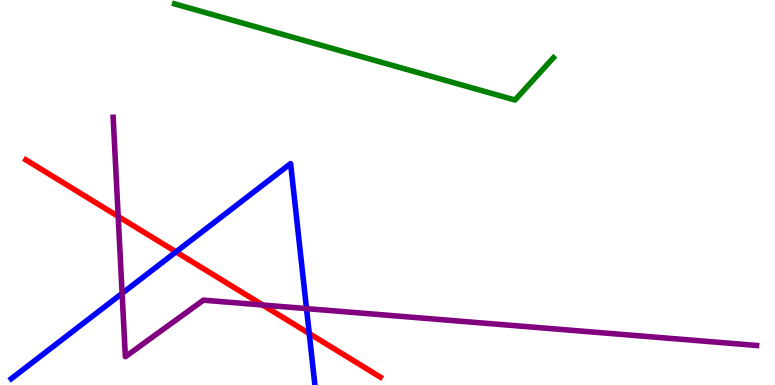[{'lines': ['blue', 'red'], 'intersections': [{'x': 2.27, 'y': 3.46}, {'x': 3.99, 'y': 1.34}]}, {'lines': ['green', 'red'], 'intersections': []}, {'lines': ['purple', 'red'], 'intersections': [{'x': 1.53, 'y': 4.38}, {'x': 3.39, 'y': 2.08}]}, {'lines': ['blue', 'green'], 'intersections': []}, {'lines': ['blue', 'purple'], 'intersections': [{'x': 1.58, 'y': 2.38}, {'x': 3.95, 'y': 1.98}]}, {'lines': ['green', 'purple'], 'intersections': []}]